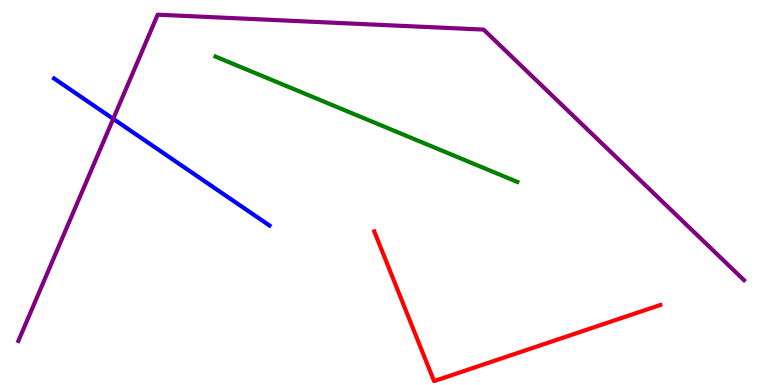[{'lines': ['blue', 'red'], 'intersections': []}, {'lines': ['green', 'red'], 'intersections': []}, {'lines': ['purple', 'red'], 'intersections': []}, {'lines': ['blue', 'green'], 'intersections': []}, {'lines': ['blue', 'purple'], 'intersections': [{'x': 1.46, 'y': 6.91}]}, {'lines': ['green', 'purple'], 'intersections': []}]